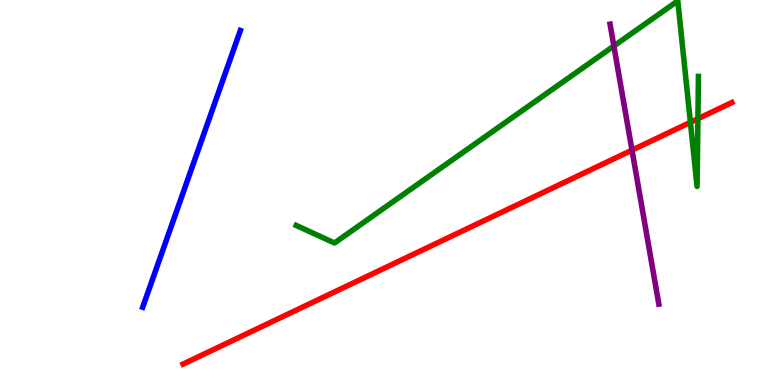[{'lines': ['blue', 'red'], 'intersections': []}, {'lines': ['green', 'red'], 'intersections': [{'x': 8.91, 'y': 6.82}, {'x': 9.01, 'y': 6.92}]}, {'lines': ['purple', 'red'], 'intersections': [{'x': 8.15, 'y': 6.1}]}, {'lines': ['blue', 'green'], 'intersections': []}, {'lines': ['blue', 'purple'], 'intersections': []}, {'lines': ['green', 'purple'], 'intersections': [{'x': 7.92, 'y': 8.81}]}]